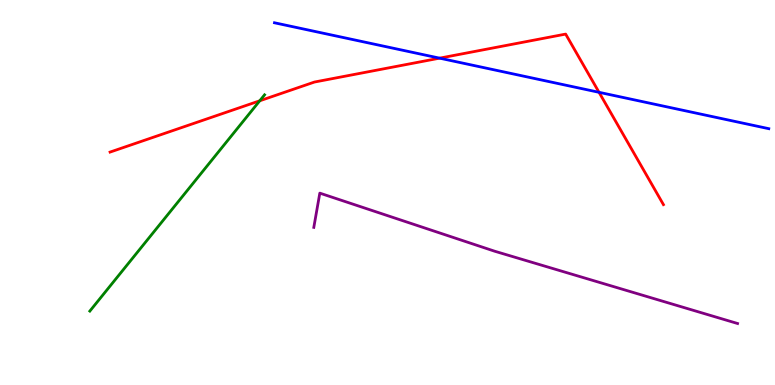[{'lines': ['blue', 'red'], 'intersections': [{'x': 5.67, 'y': 8.49}, {'x': 7.73, 'y': 7.6}]}, {'lines': ['green', 'red'], 'intersections': [{'x': 3.35, 'y': 7.38}]}, {'lines': ['purple', 'red'], 'intersections': []}, {'lines': ['blue', 'green'], 'intersections': []}, {'lines': ['blue', 'purple'], 'intersections': []}, {'lines': ['green', 'purple'], 'intersections': []}]